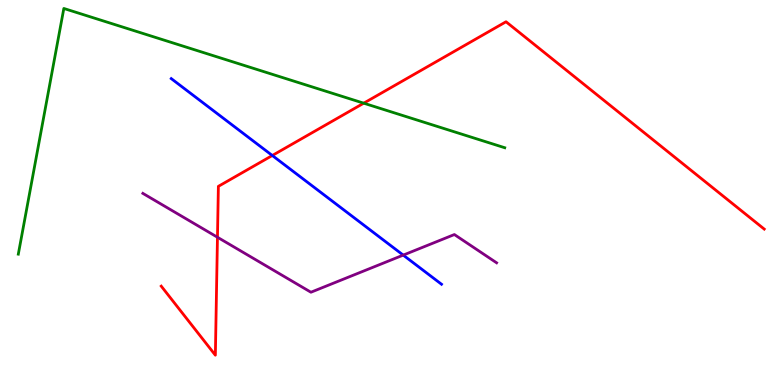[{'lines': ['blue', 'red'], 'intersections': [{'x': 3.51, 'y': 5.96}]}, {'lines': ['green', 'red'], 'intersections': [{'x': 4.69, 'y': 7.32}]}, {'lines': ['purple', 'red'], 'intersections': [{'x': 2.81, 'y': 3.84}]}, {'lines': ['blue', 'green'], 'intersections': []}, {'lines': ['blue', 'purple'], 'intersections': [{'x': 5.2, 'y': 3.37}]}, {'lines': ['green', 'purple'], 'intersections': []}]